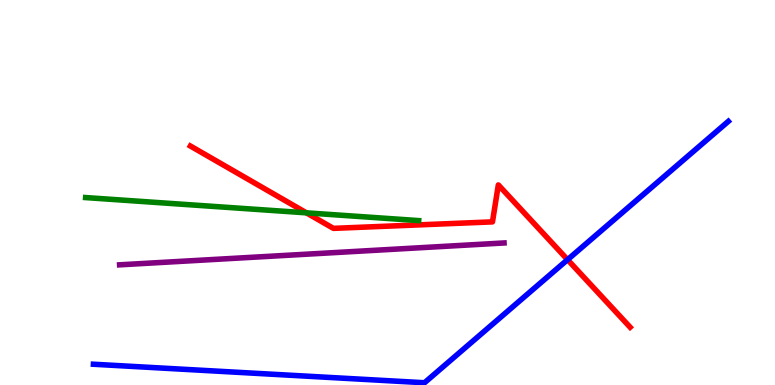[{'lines': ['blue', 'red'], 'intersections': [{'x': 7.32, 'y': 3.26}]}, {'lines': ['green', 'red'], 'intersections': [{'x': 3.95, 'y': 4.47}]}, {'lines': ['purple', 'red'], 'intersections': []}, {'lines': ['blue', 'green'], 'intersections': []}, {'lines': ['blue', 'purple'], 'intersections': []}, {'lines': ['green', 'purple'], 'intersections': []}]